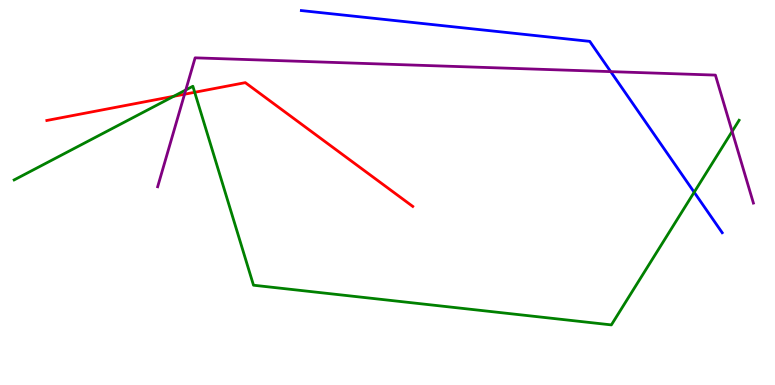[{'lines': ['blue', 'red'], 'intersections': []}, {'lines': ['green', 'red'], 'intersections': [{'x': 2.24, 'y': 7.5}, {'x': 2.51, 'y': 7.6}]}, {'lines': ['purple', 'red'], 'intersections': [{'x': 2.38, 'y': 7.55}]}, {'lines': ['blue', 'green'], 'intersections': [{'x': 8.96, 'y': 5.01}]}, {'lines': ['blue', 'purple'], 'intersections': [{'x': 7.88, 'y': 8.14}]}, {'lines': ['green', 'purple'], 'intersections': [{'x': 2.4, 'y': 7.66}, {'x': 9.45, 'y': 6.59}]}]